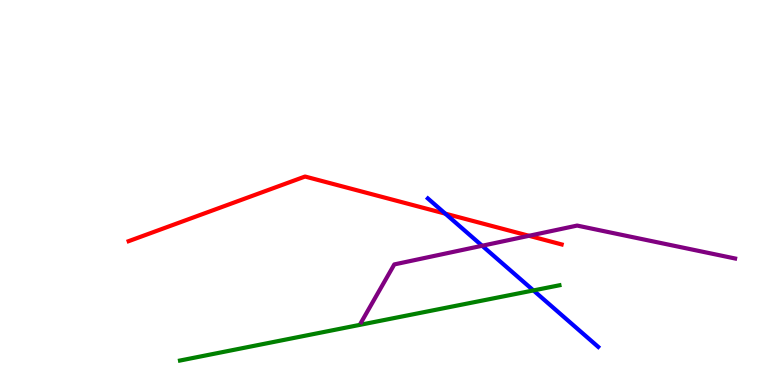[{'lines': ['blue', 'red'], 'intersections': [{'x': 5.75, 'y': 4.45}]}, {'lines': ['green', 'red'], 'intersections': []}, {'lines': ['purple', 'red'], 'intersections': [{'x': 6.83, 'y': 3.88}]}, {'lines': ['blue', 'green'], 'intersections': [{'x': 6.88, 'y': 2.46}]}, {'lines': ['blue', 'purple'], 'intersections': [{'x': 6.22, 'y': 3.62}]}, {'lines': ['green', 'purple'], 'intersections': []}]